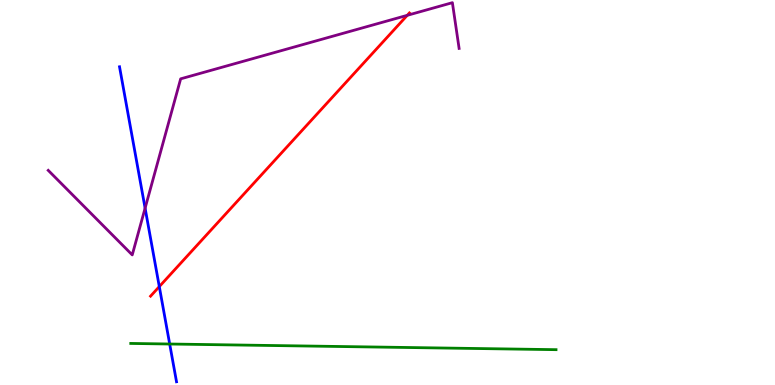[{'lines': ['blue', 'red'], 'intersections': [{'x': 2.06, 'y': 2.56}]}, {'lines': ['green', 'red'], 'intersections': []}, {'lines': ['purple', 'red'], 'intersections': [{'x': 5.26, 'y': 9.6}]}, {'lines': ['blue', 'green'], 'intersections': [{'x': 2.19, 'y': 1.06}]}, {'lines': ['blue', 'purple'], 'intersections': [{'x': 1.87, 'y': 4.59}]}, {'lines': ['green', 'purple'], 'intersections': []}]